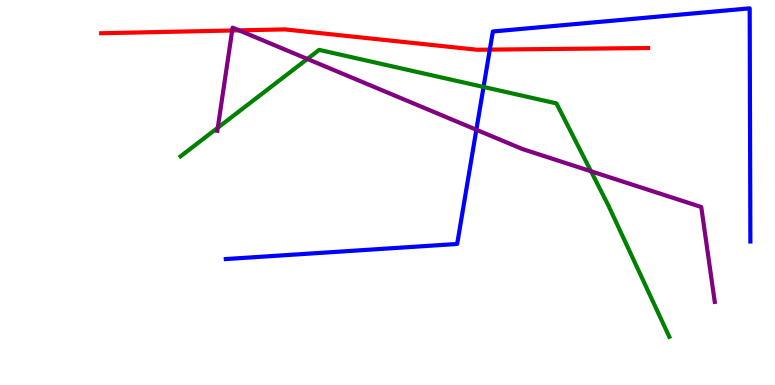[{'lines': ['blue', 'red'], 'intersections': [{'x': 6.32, 'y': 8.71}]}, {'lines': ['green', 'red'], 'intersections': []}, {'lines': ['purple', 'red'], 'intersections': [{'x': 3.0, 'y': 9.21}, {'x': 3.08, 'y': 9.21}]}, {'lines': ['blue', 'green'], 'intersections': [{'x': 6.24, 'y': 7.74}]}, {'lines': ['blue', 'purple'], 'intersections': [{'x': 6.15, 'y': 6.63}]}, {'lines': ['green', 'purple'], 'intersections': [{'x': 2.81, 'y': 6.68}, {'x': 3.97, 'y': 8.47}, {'x': 7.63, 'y': 5.55}]}]